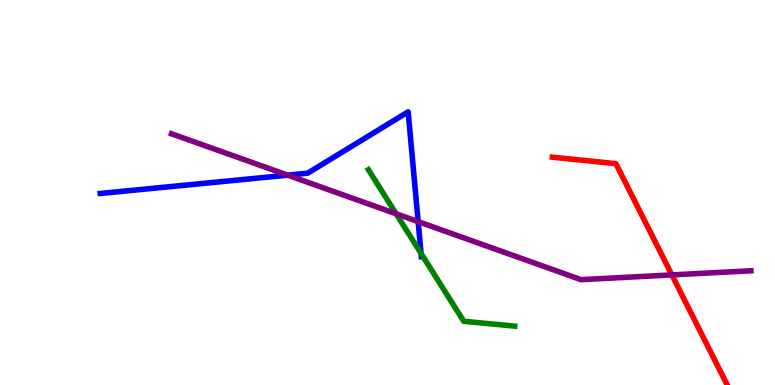[{'lines': ['blue', 'red'], 'intersections': []}, {'lines': ['green', 'red'], 'intersections': []}, {'lines': ['purple', 'red'], 'intersections': [{'x': 8.67, 'y': 2.86}]}, {'lines': ['blue', 'green'], 'intersections': [{'x': 5.43, 'y': 3.42}]}, {'lines': ['blue', 'purple'], 'intersections': [{'x': 3.71, 'y': 5.45}, {'x': 5.4, 'y': 4.24}]}, {'lines': ['green', 'purple'], 'intersections': [{'x': 5.11, 'y': 4.45}]}]